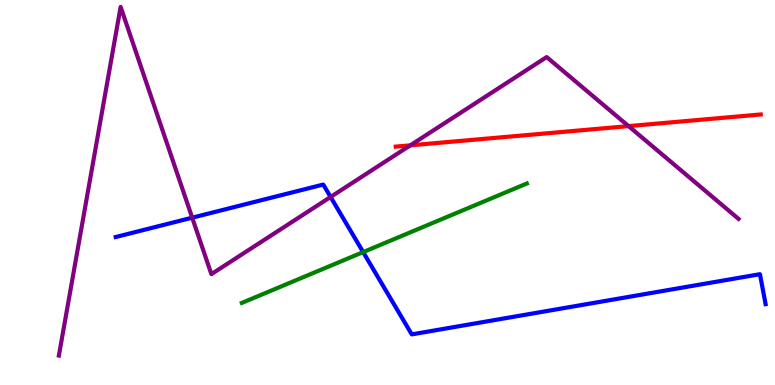[{'lines': ['blue', 'red'], 'intersections': []}, {'lines': ['green', 'red'], 'intersections': []}, {'lines': ['purple', 'red'], 'intersections': [{'x': 5.29, 'y': 6.22}, {'x': 8.11, 'y': 6.72}]}, {'lines': ['blue', 'green'], 'intersections': [{'x': 4.69, 'y': 3.45}]}, {'lines': ['blue', 'purple'], 'intersections': [{'x': 2.48, 'y': 4.35}, {'x': 4.27, 'y': 4.88}]}, {'lines': ['green', 'purple'], 'intersections': []}]